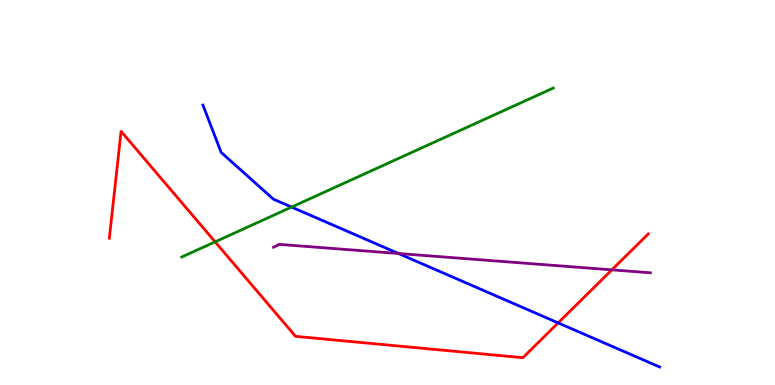[{'lines': ['blue', 'red'], 'intersections': [{'x': 7.2, 'y': 1.61}]}, {'lines': ['green', 'red'], 'intersections': [{'x': 2.78, 'y': 3.72}]}, {'lines': ['purple', 'red'], 'intersections': [{'x': 7.89, 'y': 2.99}]}, {'lines': ['blue', 'green'], 'intersections': [{'x': 3.76, 'y': 4.62}]}, {'lines': ['blue', 'purple'], 'intersections': [{'x': 5.14, 'y': 3.42}]}, {'lines': ['green', 'purple'], 'intersections': []}]